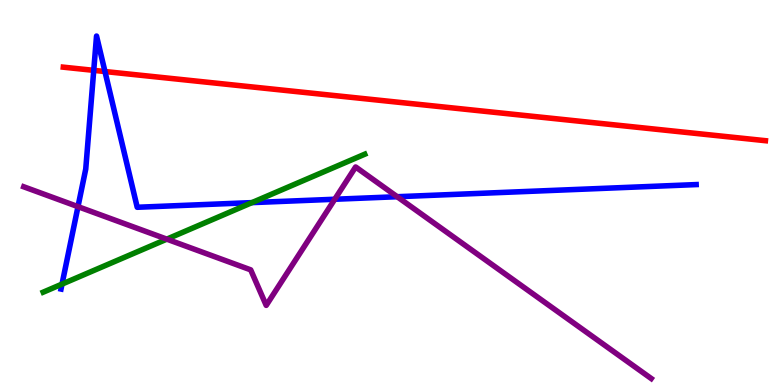[{'lines': ['blue', 'red'], 'intersections': [{'x': 1.21, 'y': 8.17}, {'x': 1.35, 'y': 8.14}]}, {'lines': ['green', 'red'], 'intersections': []}, {'lines': ['purple', 'red'], 'intersections': []}, {'lines': ['blue', 'green'], 'intersections': [{'x': 0.8, 'y': 2.62}, {'x': 3.25, 'y': 4.74}]}, {'lines': ['blue', 'purple'], 'intersections': [{'x': 1.01, 'y': 4.63}, {'x': 4.32, 'y': 4.82}, {'x': 5.13, 'y': 4.89}]}, {'lines': ['green', 'purple'], 'intersections': [{'x': 2.15, 'y': 3.79}]}]